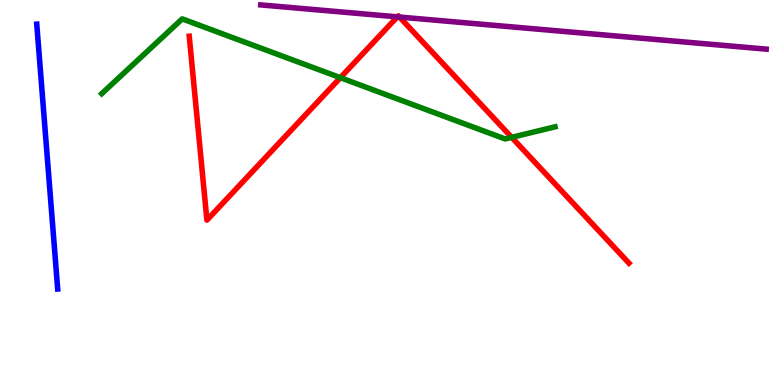[{'lines': ['blue', 'red'], 'intersections': []}, {'lines': ['green', 'red'], 'intersections': [{'x': 4.39, 'y': 7.98}, {'x': 6.6, 'y': 6.43}]}, {'lines': ['purple', 'red'], 'intersections': [{'x': 5.13, 'y': 9.56}, {'x': 5.16, 'y': 9.56}]}, {'lines': ['blue', 'green'], 'intersections': []}, {'lines': ['blue', 'purple'], 'intersections': []}, {'lines': ['green', 'purple'], 'intersections': []}]